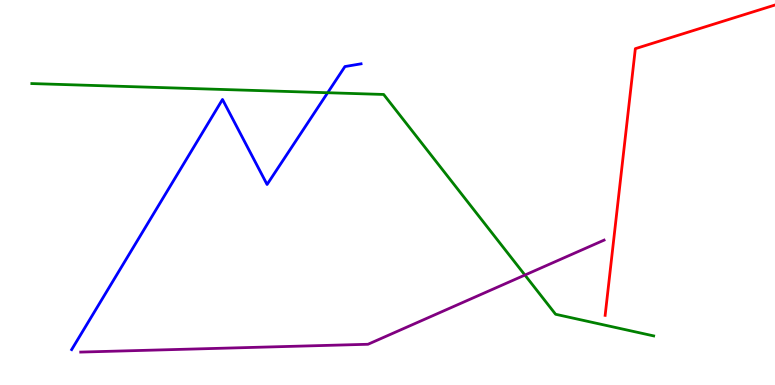[{'lines': ['blue', 'red'], 'intersections': []}, {'lines': ['green', 'red'], 'intersections': []}, {'lines': ['purple', 'red'], 'intersections': []}, {'lines': ['blue', 'green'], 'intersections': [{'x': 4.23, 'y': 7.59}]}, {'lines': ['blue', 'purple'], 'intersections': []}, {'lines': ['green', 'purple'], 'intersections': [{'x': 6.77, 'y': 2.86}]}]